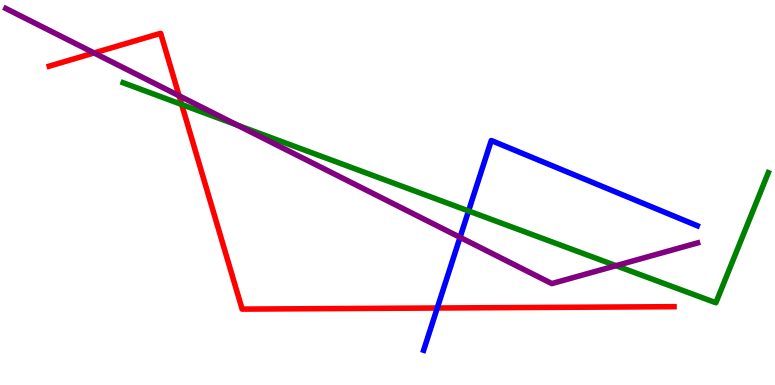[{'lines': ['blue', 'red'], 'intersections': [{'x': 5.64, 'y': 2.0}]}, {'lines': ['green', 'red'], 'intersections': [{'x': 2.34, 'y': 7.29}]}, {'lines': ['purple', 'red'], 'intersections': [{'x': 1.21, 'y': 8.62}, {'x': 2.31, 'y': 7.51}]}, {'lines': ['blue', 'green'], 'intersections': [{'x': 6.05, 'y': 4.52}]}, {'lines': ['blue', 'purple'], 'intersections': [{'x': 5.94, 'y': 3.84}]}, {'lines': ['green', 'purple'], 'intersections': [{'x': 3.06, 'y': 6.75}, {'x': 7.95, 'y': 3.1}]}]